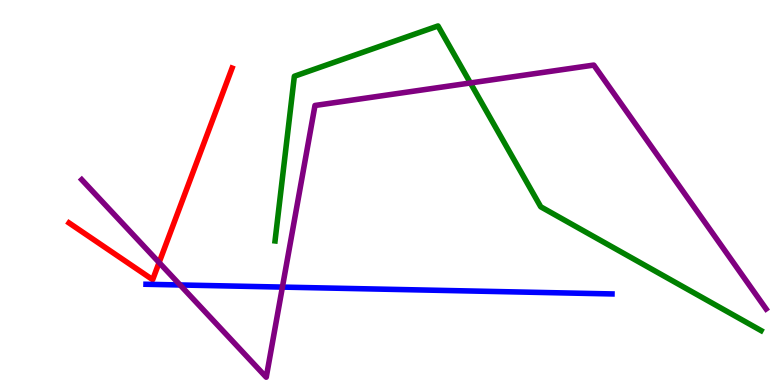[{'lines': ['blue', 'red'], 'intersections': []}, {'lines': ['green', 'red'], 'intersections': []}, {'lines': ['purple', 'red'], 'intersections': [{'x': 2.05, 'y': 3.18}]}, {'lines': ['blue', 'green'], 'intersections': []}, {'lines': ['blue', 'purple'], 'intersections': [{'x': 2.32, 'y': 2.6}, {'x': 3.64, 'y': 2.54}]}, {'lines': ['green', 'purple'], 'intersections': [{'x': 6.07, 'y': 7.85}]}]